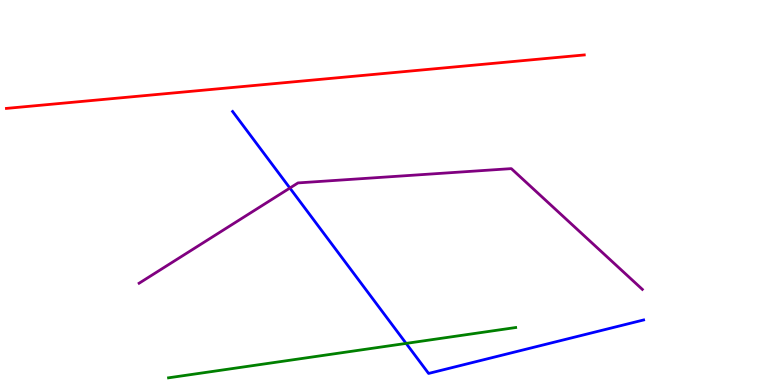[{'lines': ['blue', 'red'], 'intersections': []}, {'lines': ['green', 'red'], 'intersections': []}, {'lines': ['purple', 'red'], 'intersections': []}, {'lines': ['blue', 'green'], 'intersections': [{'x': 5.24, 'y': 1.08}]}, {'lines': ['blue', 'purple'], 'intersections': [{'x': 3.74, 'y': 5.12}]}, {'lines': ['green', 'purple'], 'intersections': []}]